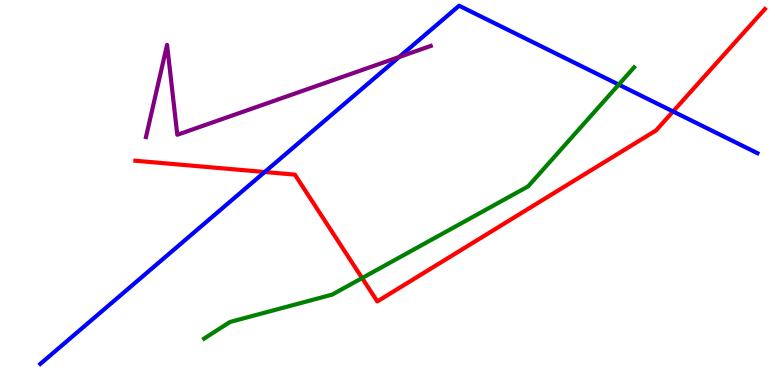[{'lines': ['blue', 'red'], 'intersections': [{'x': 3.42, 'y': 5.53}, {'x': 8.68, 'y': 7.1}]}, {'lines': ['green', 'red'], 'intersections': [{'x': 4.67, 'y': 2.78}]}, {'lines': ['purple', 'red'], 'intersections': []}, {'lines': ['blue', 'green'], 'intersections': [{'x': 7.98, 'y': 7.8}]}, {'lines': ['blue', 'purple'], 'intersections': [{'x': 5.15, 'y': 8.52}]}, {'lines': ['green', 'purple'], 'intersections': []}]